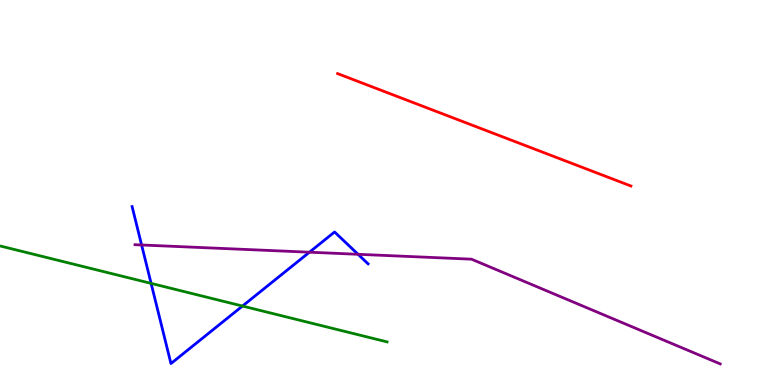[{'lines': ['blue', 'red'], 'intersections': []}, {'lines': ['green', 'red'], 'intersections': []}, {'lines': ['purple', 'red'], 'intersections': []}, {'lines': ['blue', 'green'], 'intersections': [{'x': 1.95, 'y': 2.64}, {'x': 3.13, 'y': 2.05}]}, {'lines': ['blue', 'purple'], 'intersections': [{'x': 1.83, 'y': 3.64}, {'x': 3.99, 'y': 3.45}, {'x': 4.62, 'y': 3.39}]}, {'lines': ['green', 'purple'], 'intersections': []}]